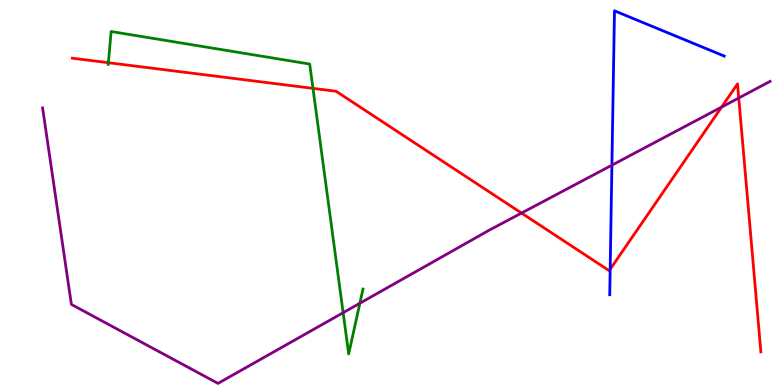[{'lines': ['blue', 'red'], 'intersections': [{'x': 7.87, 'y': 3.01}]}, {'lines': ['green', 'red'], 'intersections': [{'x': 1.4, 'y': 8.37}, {'x': 4.04, 'y': 7.7}]}, {'lines': ['purple', 'red'], 'intersections': [{'x': 6.73, 'y': 4.47}, {'x': 9.31, 'y': 7.22}, {'x': 9.53, 'y': 7.46}]}, {'lines': ['blue', 'green'], 'intersections': []}, {'lines': ['blue', 'purple'], 'intersections': [{'x': 7.9, 'y': 5.71}]}, {'lines': ['green', 'purple'], 'intersections': [{'x': 4.43, 'y': 1.88}, {'x': 4.64, 'y': 2.12}]}]